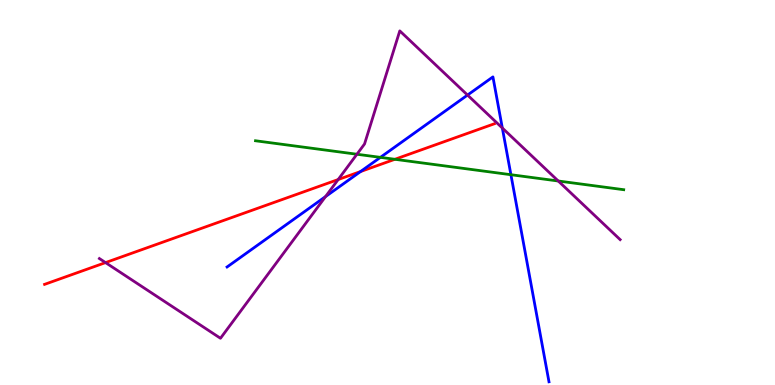[{'lines': ['blue', 'red'], 'intersections': [{'x': 4.65, 'y': 5.54}]}, {'lines': ['green', 'red'], 'intersections': [{'x': 5.1, 'y': 5.86}]}, {'lines': ['purple', 'red'], 'intersections': [{'x': 1.36, 'y': 3.18}, {'x': 4.36, 'y': 5.34}]}, {'lines': ['blue', 'green'], 'intersections': [{'x': 4.91, 'y': 5.91}, {'x': 6.59, 'y': 5.46}]}, {'lines': ['blue', 'purple'], 'intersections': [{'x': 4.2, 'y': 4.89}, {'x': 6.03, 'y': 7.53}, {'x': 6.48, 'y': 6.67}]}, {'lines': ['green', 'purple'], 'intersections': [{'x': 4.61, 'y': 5.99}, {'x': 7.2, 'y': 5.3}]}]